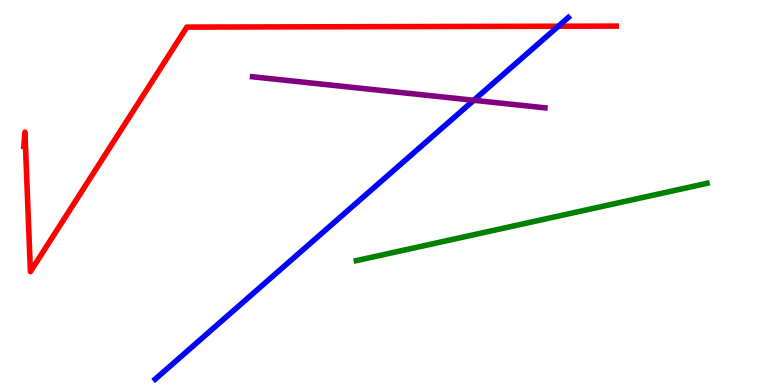[{'lines': ['blue', 'red'], 'intersections': [{'x': 7.2, 'y': 9.32}]}, {'lines': ['green', 'red'], 'intersections': []}, {'lines': ['purple', 'red'], 'intersections': []}, {'lines': ['blue', 'green'], 'intersections': []}, {'lines': ['blue', 'purple'], 'intersections': [{'x': 6.11, 'y': 7.4}]}, {'lines': ['green', 'purple'], 'intersections': []}]